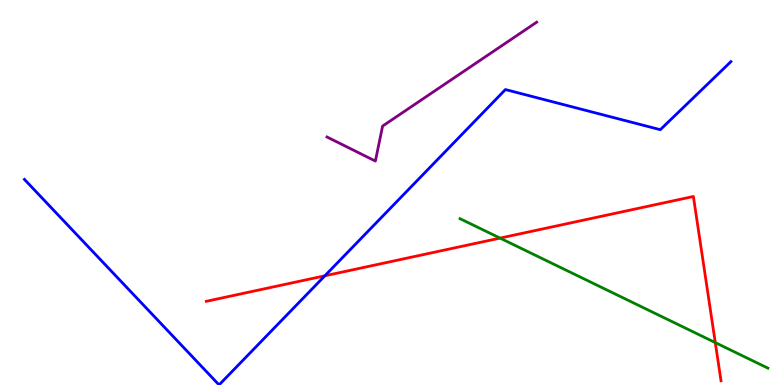[{'lines': ['blue', 'red'], 'intersections': [{'x': 4.19, 'y': 2.84}]}, {'lines': ['green', 'red'], 'intersections': [{'x': 6.45, 'y': 3.82}, {'x': 9.23, 'y': 1.1}]}, {'lines': ['purple', 'red'], 'intersections': []}, {'lines': ['blue', 'green'], 'intersections': []}, {'lines': ['blue', 'purple'], 'intersections': []}, {'lines': ['green', 'purple'], 'intersections': []}]